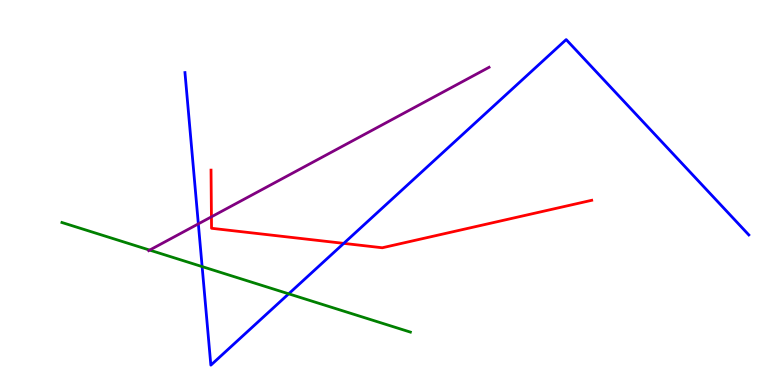[{'lines': ['blue', 'red'], 'intersections': [{'x': 4.44, 'y': 3.68}]}, {'lines': ['green', 'red'], 'intersections': []}, {'lines': ['purple', 'red'], 'intersections': [{'x': 2.73, 'y': 4.37}]}, {'lines': ['blue', 'green'], 'intersections': [{'x': 2.61, 'y': 3.08}, {'x': 3.73, 'y': 2.37}]}, {'lines': ['blue', 'purple'], 'intersections': [{'x': 2.56, 'y': 4.19}]}, {'lines': ['green', 'purple'], 'intersections': [{'x': 1.93, 'y': 3.5}]}]